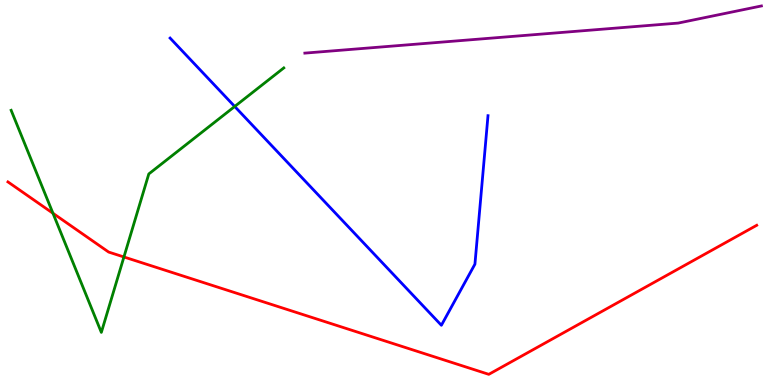[{'lines': ['blue', 'red'], 'intersections': []}, {'lines': ['green', 'red'], 'intersections': [{'x': 0.683, 'y': 4.46}, {'x': 1.6, 'y': 3.33}]}, {'lines': ['purple', 'red'], 'intersections': []}, {'lines': ['blue', 'green'], 'intersections': [{'x': 3.03, 'y': 7.23}]}, {'lines': ['blue', 'purple'], 'intersections': []}, {'lines': ['green', 'purple'], 'intersections': []}]